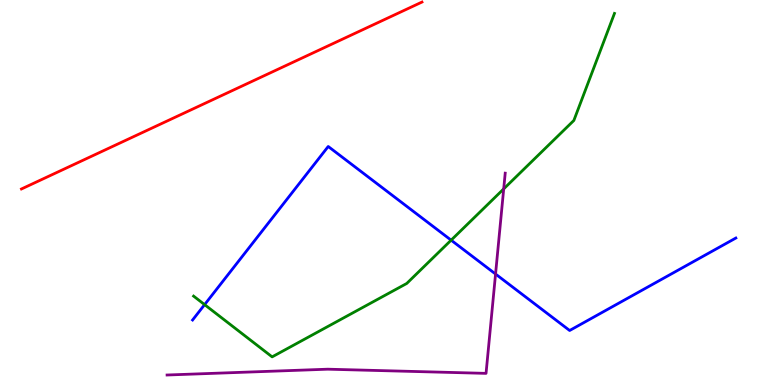[{'lines': ['blue', 'red'], 'intersections': []}, {'lines': ['green', 'red'], 'intersections': []}, {'lines': ['purple', 'red'], 'intersections': []}, {'lines': ['blue', 'green'], 'intersections': [{'x': 2.64, 'y': 2.09}, {'x': 5.82, 'y': 3.76}]}, {'lines': ['blue', 'purple'], 'intersections': [{'x': 6.39, 'y': 2.88}]}, {'lines': ['green', 'purple'], 'intersections': [{'x': 6.5, 'y': 5.09}]}]